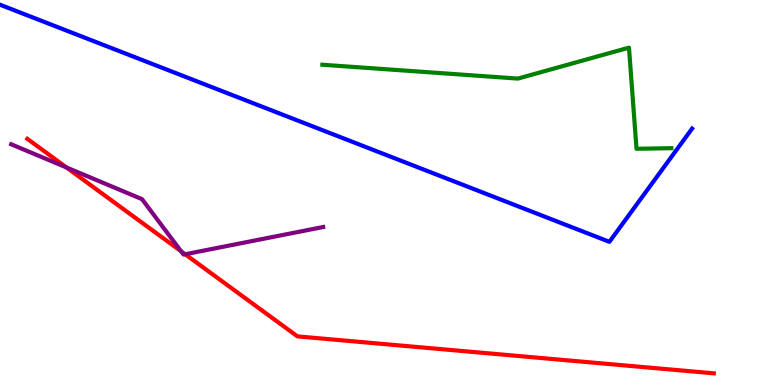[{'lines': ['blue', 'red'], 'intersections': []}, {'lines': ['green', 'red'], 'intersections': []}, {'lines': ['purple', 'red'], 'intersections': [{'x': 0.857, 'y': 5.65}, {'x': 2.34, 'y': 3.47}, {'x': 2.39, 'y': 3.4}]}, {'lines': ['blue', 'green'], 'intersections': []}, {'lines': ['blue', 'purple'], 'intersections': []}, {'lines': ['green', 'purple'], 'intersections': []}]